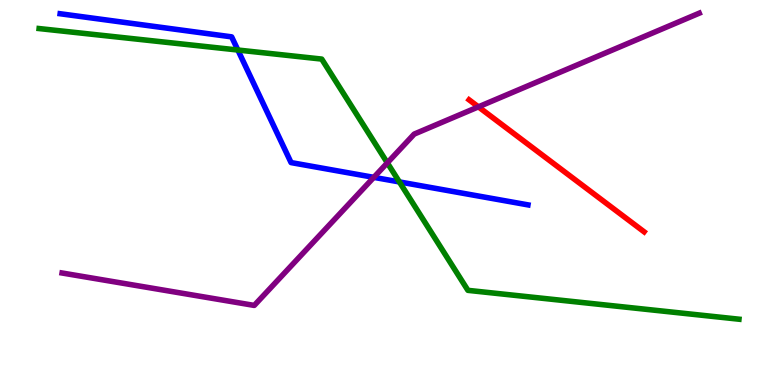[{'lines': ['blue', 'red'], 'intersections': []}, {'lines': ['green', 'red'], 'intersections': []}, {'lines': ['purple', 'red'], 'intersections': [{'x': 6.17, 'y': 7.22}]}, {'lines': ['blue', 'green'], 'intersections': [{'x': 3.07, 'y': 8.7}, {'x': 5.15, 'y': 5.27}]}, {'lines': ['blue', 'purple'], 'intersections': [{'x': 4.82, 'y': 5.39}]}, {'lines': ['green', 'purple'], 'intersections': [{'x': 5.0, 'y': 5.77}]}]